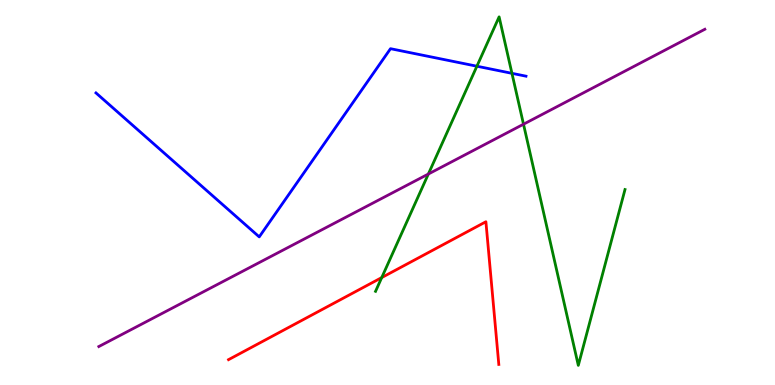[{'lines': ['blue', 'red'], 'intersections': []}, {'lines': ['green', 'red'], 'intersections': [{'x': 4.93, 'y': 2.79}]}, {'lines': ['purple', 'red'], 'intersections': []}, {'lines': ['blue', 'green'], 'intersections': [{'x': 6.15, 'y': 8.28}, {'x': 6.61, 'y': 8.1}]}, {'lines': ['blue', 'purple'], 'intersections': []}, {'lines': ['green', 'purple'], 'intersections': [{'x': 5.53, 'y': 5.48}, {'x': 6.75, 'y': 6.77}]}]